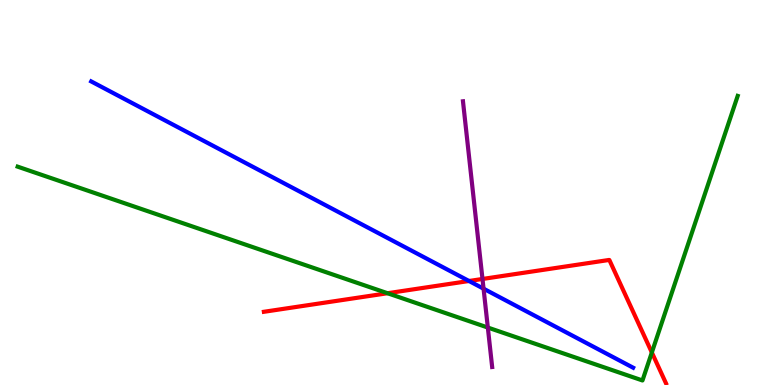[{'lines': ['blue', 'red'], 'intersections': [{'x': 6.05, 'y': 2.7}]}, {'lines': ['green', 'red'], 'intersections': [{'x': 5.0, 'y': 2.38}, {'x': 8.41, 'y': 0.845}]}, {'lines': ['purple', 'red'], 'intersections': [{'x': 6.23, 'y': 2.75}]}, {'lines': ['blue', 'green'], 'intersections': []}, {'lines': ['blue', 'purple'], 'intersections': [{'x': 6.24, 'y': 2.5}]}, {'lines': ['green', 'purple'], 'intersections': [{'x': 6.29, 'y': 1.49}]}]